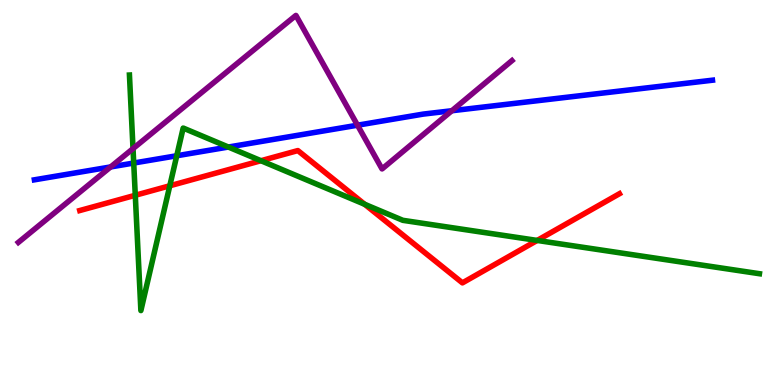[{'lines': ['blue', 'red'], 'intersections': []}, {'lines': ['green', 'red'], 'intersections': [{'x': 1.75, 'y': 4.93}, {'x': 2.19, 'y': 5.17}, {'x': 3.37, 'y': 5.83}, {'x': 4.71, 'y': 4.69}, {'x': 6.93, 'y': 3.75}]}, {'lines': ['purple', 'red'], 'intersections': []}, {'lines': ['blue', 'green'], 'intersections': [{'x': 1.73, 'y': 5.77}, {'x': 2.28, 'y': 5.95}, {'x': 2.95, 'y': 6.18}]}, {'lines': ['blue', 'purple'], 'intersections': [{'x': 1.43, 'y': 5.66}, {'x': 4.61, 'y': 6.75}, {'x': 5.83, 'y': 7.12}]}, {'lines': ['green', 'purple'], 'intersections': [{'x': 1.72, 'y': 6.14}]}]